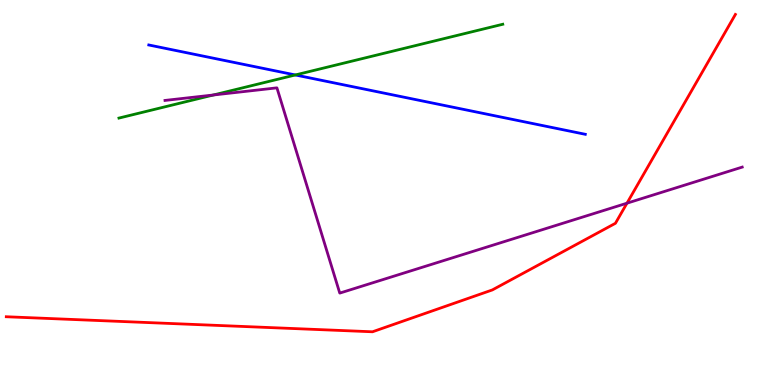[{'lines': ['blue', 'red'], 'intersections': []}, {'lines': ['green', 'red'], 'intersections': []}, {'lines': ['purple', 'red'], 'intersections': [{'x': 8.09, 'y': 4.72}]}, {'lines': ['blue', 'green'], 'intersections': [{'x': 3.81, 'y': 8.05}]}, {'lines': ['blue', 'purple'], 'intersections': []}, {'lines': ['green', 'purple'], 'intersections': [{'x': 2.75, 'y': 7.53}]}]